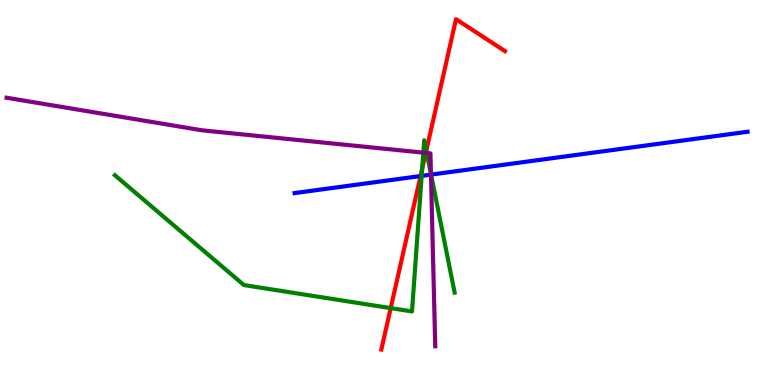[{'lines': ['blue', 'red'], 'intersections': [{'x': 5.43, 'y': 5.43}]}, {'lines': ['green', 'red'], 'intersections': [{'x': 5.04, 'y': 2.0}, {'x': 5.45, 'y': 5.61}, {'x': 5.5, 'y': 6.09}]}, {'lines': ['purple', 'red'], 'intersections': [{'x': 5.49, 'y': 6.03}]}, {'lines': ['blue', 'green'], 'intersections': [{'x': 5.44, 'y': 5.43}, {'x': 5.56, 'y': 5.46}]}, {'lines': ['blue', 'purple'], 'intersections': [{'x': 5.56, 'y': 5.46}]}, {'lines': ['green', 'purple'], 'intersections': [{'x': 5.46, 'y': 6.03}, {'x': 5.51, 'y': 6.03}, {'x': 5.56, 'y': 5.48}]}]